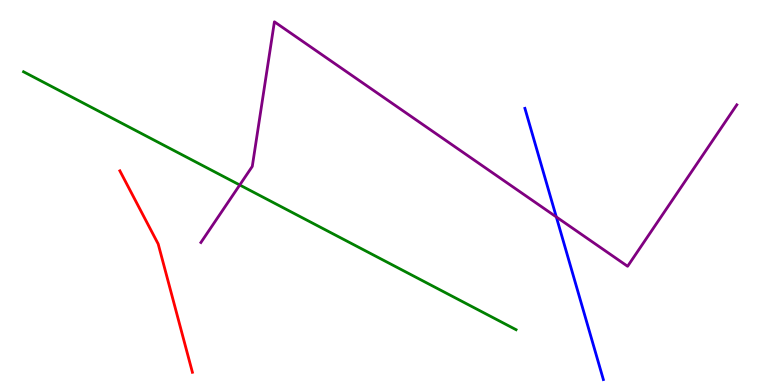[{'lines': ['blue', 'red'], 'intersections': []}, {'lines': ['green', 'red'], 'intersections': []}, {'lines': ['purple', 'red'], 'intersections': []}, {'lines': ['blue', 'green'], 'intersections': []}, {'lines': ['blue', 'purple'], 'intersections': [{'x': 7.18, 'y': 4.37}]}, {'lines': ['green', 'purple'], 'intersections': [{'x': 3.09, 'y': 5.2}]}]